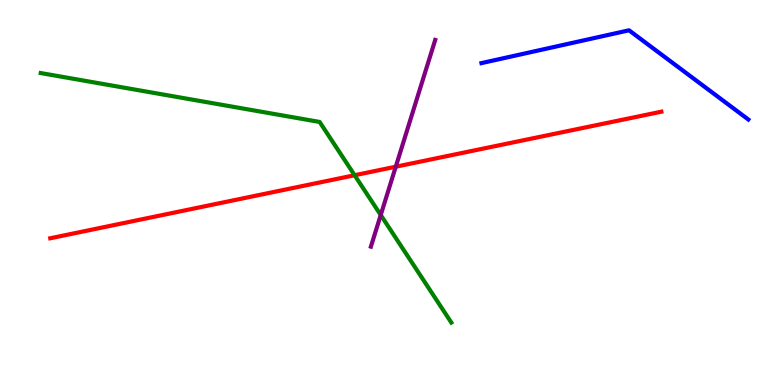[{'lines': ['blue', 'red'], 'intersections': []}, {'lines': ['green', 'red'], 'intersections': [{'x': 4.58, 'y': 5.45}]}, {'lines': ['purple', 'red'], 'intersections': [{'x': 5.11, 'y': 5.67}]}, {'lines': ['blue', 'green'], 'intersections': []}, {'lines': ['blue', 'purple'], 'intersections': []}, {'lines': ['green', 'purple'], 'intersections': [{'x': 4.91, 'y': 4.42}]}]